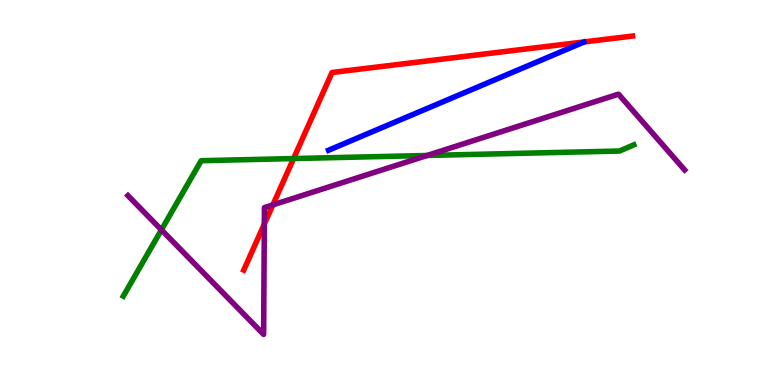[{'lines': ['blue', 'red'], 'intersections': []}, {'lines': ['green', 'red'], 'intersections': [{'x': 3.79, 'y': 5.88}]}, {'lines': ['purple', 'red'], 'intersections': [{'x': 3.41, 'y': 4.18}, {'x': 3.52, 'y': 4.68}]}, {'lines': ['blue', 'green'], 'intersections': []}, {'lines': ['blue', 'purple'], 'intersections': []}, {'lines': ['green', 'purple'], 'intersections': [{'x': 2.08, 'y': 4.03}, {'x': 5.51, 'y': 5.96}]}]